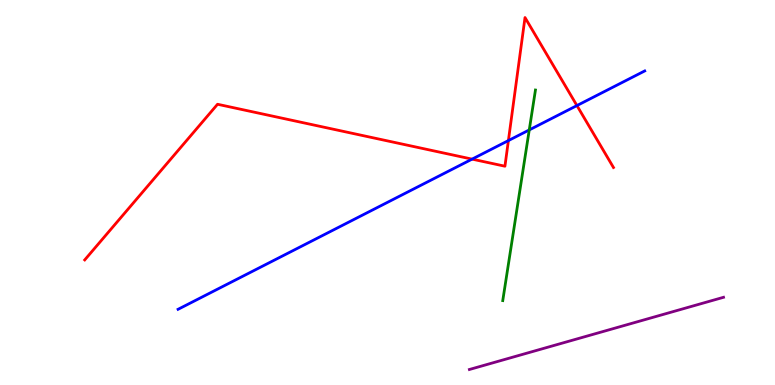[{'lines': ['blue', 'red'], 'intersections': [{'x': 6.09, 'y': 5.87}, {'x': 6.56, 'y': 6.35}, {'x': 7.44, 'y': 7.26}]}, {'lines': ['green', 'red'], 'intersections': []}, {'lines': ['purple', 'red'], 'intersections': []}, {'lines': ['blue', 'green'], 'intersections': [{'x': 6.83, 'y': 6.63}]}, {'lines': ['blue', 'purple'], 'intersections': []}, {'lines': ['green', 'purple'], 'intersections': []}]